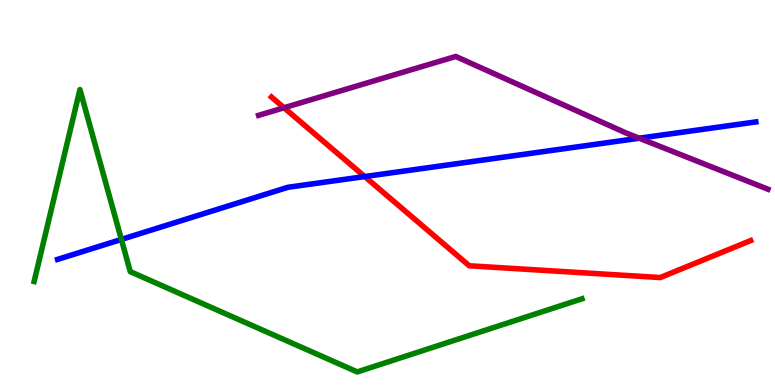[{'lines': ['blue', 'red'], 'intersections': [{'x': 4.71, 'y': 5.41}]}, {'lines': ['green', 'red'], 'intersections': []}, {'lines': ['purple', 'red'], 'intersections': [{'x': 3.66, 'y': 7.2}]}, {'lines': ['blue', 'green'], 'intersections': [{'x': 1.57, 'y': 3.78}]}, {'lines': ['blue', 'purple'], 'intersections': [{'x': 8.25, 'y': 6.41}]}, {'lines': ['green', 'purple'], 'intersections': []}]